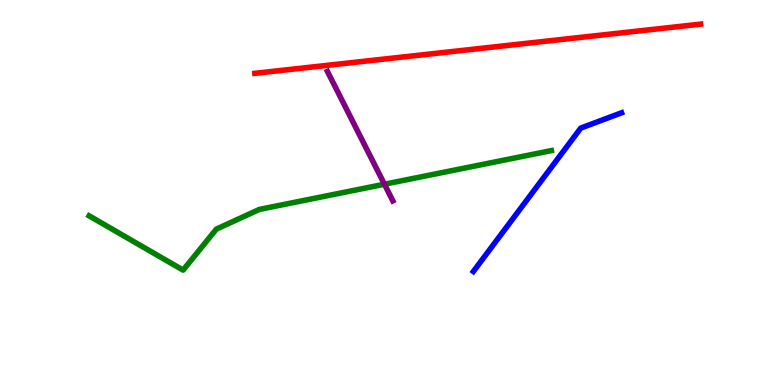[{'lines': ['blue', 'red'], 'intersections': []}, {'lines': ['green', 'red'], 'intersections': []}, {'lines': ['purple', 'red'], 'intersections': []}, {'lines': ['blue', 'green'], 'intersections': []}, {'lines': ['blue', 'purple'], 'intersections': []}, {'lines': ['green', 'purple'], 'intersections': [{'x': 4.96, 'y': 5.21}]}]